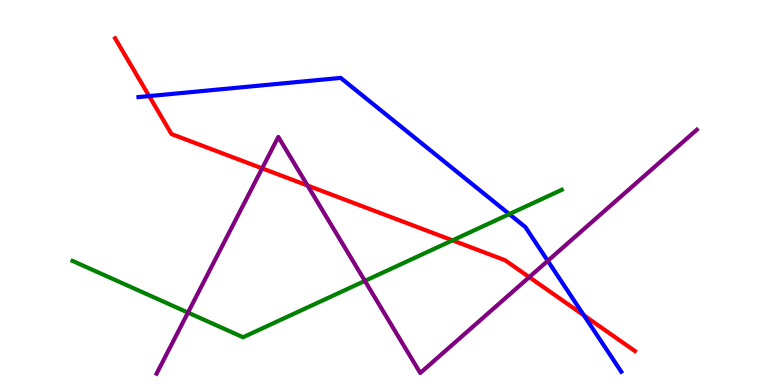[{'lines': ['blue', 'red'], 'intersections': [{'x': 1.92, 'y': 7.5}, {'x': 7.53, 'y': 1.81}]}, {'lines': ['green', 'red'], 'intersections': [{'x': 5.84, 'y': 3.76}]}, {'lines': ['purple', 'red'], 'intersections': [{'x': 3.38, 'y': 5.63}, {'x': 3.97, 'y': 5.18}, {'x': 6.83, 'y': 2.8}]}, {'lines': ['blue', 'green'], 'intersections': [{'x': 6.57, 'y': 4.44}]}, {'lines': ['blue', 'purple'], 'intersections': [{'x': 7.07, 'y': 3.22}]}, {'lines': ['green', 'purple'], 'intersections': [{'x': 2.43, 'y': 1.88}, {'x': 4.71, 'y': 2.7}]}]